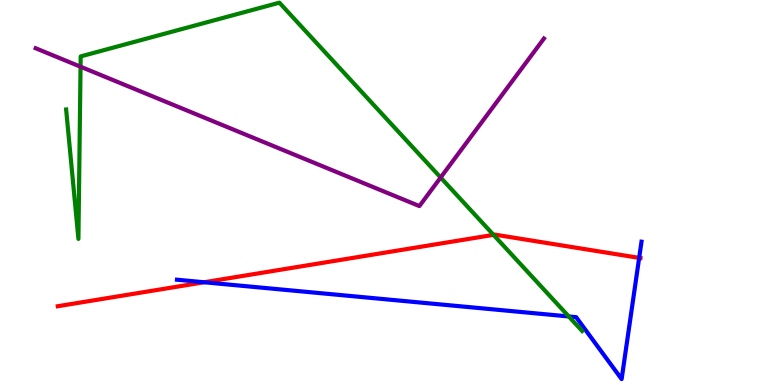[{'lines': ['blue', 'red'], 'intersections': [{'x': 2.63, 'y': 2.67}, {'x': 8.25, 'y': 3.3}]}, {'lines': ['green', 'red'], 'intersections': [{'x': 6.37, 'y': 3.9}]}, {'lines': ['purple', 'red'], 'intersections': []}, {'lines': ['blue', 'green'], 'intersections': [{'x': 7.34, 'y': 1.78}]}, {'lines': ['blue', 'purple'], 'intersections': []}, {'lines': ['green', 'purple'], 'intersections': [{'x': 1.04, 'y': 8.27}, {'x': 5.69, 'y': 5.39}]}]